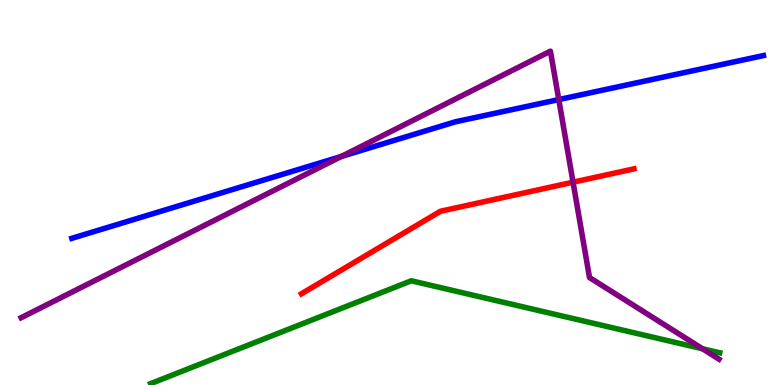[{'lines': ['blue', 'red'], 'intersections': []}, {'lines': ['green', 'red'], 'intersections': []}, {'lines': ['purple', 'red'], 'intersections': [{'x': 7.39, 'y': 5.27}]}, {'lines': ['blue', 'green'], 'intersections': []}, {'lines': ['blue', 'purple'], 'intersections': [{'x': 4.4, 'y': 5.94}, {'x': 7.21, 'y': 7.41}]}, {'lines': ['green', 'purple'], 'intersections': [{'x': 9.06, 'y': 0.941}]}]